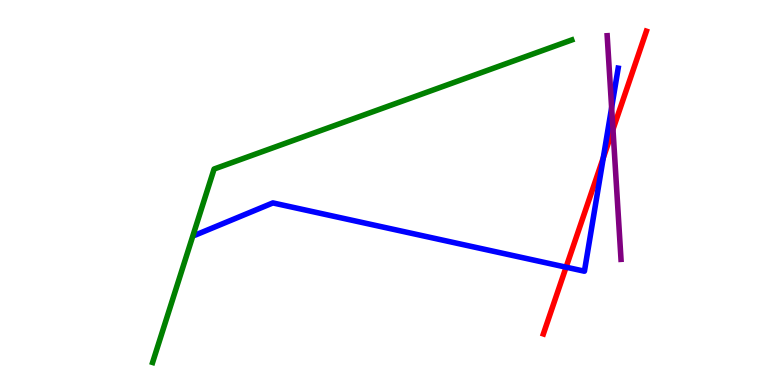[{'lines': ['blue', 'red'], 'intersections': [{'x': 7.3, 'y': 3.06}, {'x': 7.78, 'y': 5.9}]}, {'lines': ['green', 'red'], 'intersections': []}, {'lines': ['purple', 'red'], 'intersections': [{'x': 7.91, 'y': 6.64}]}, {'lines': ['blue', 'green'], 'intersections': []}, {'lines': ['blue', 'purple'], 'intersections': [{'x': 7.89, 'y': 7.2}]}, {'lines': ['green', 'purple'], 'intersections': []}]